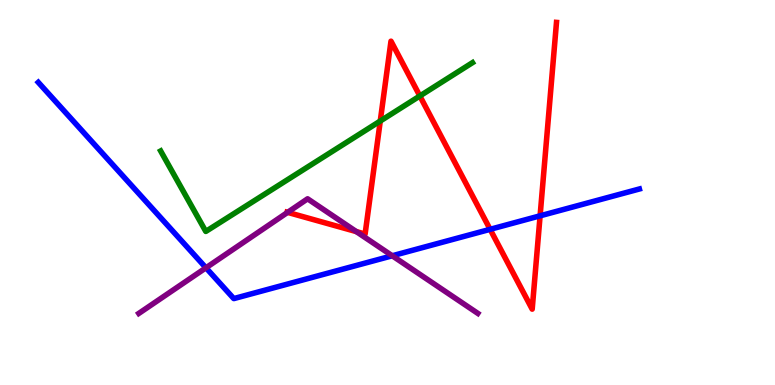[{'lines': ['blue', 'red'], 'intersections': [{'x': 6.32, 'y': 4.04}, {'x': 6.97, 'y': 4.39}]}, {'lines': ['green', 'red'], 'intersections': [{'x': 4.91, 'y': 6.86}, {'x': 5.42, 'y': 7.51}]}, {'lines': ['purple', 'red'], 'intersections': [{'x': 3.71, 'y': 4.48}, {'x': 4.6, 'y': 3.98}]}, {'lines': ['blue', 'green'], 'intersections': []}, {'lines': ['blue', 'purple'], 'intersections': [{'x': 2.66, 'y': 3.04}, {'x': 5.06, 'y': 3.36}]}, {'lines': ['green', 'purple'], 'intersections': []}]